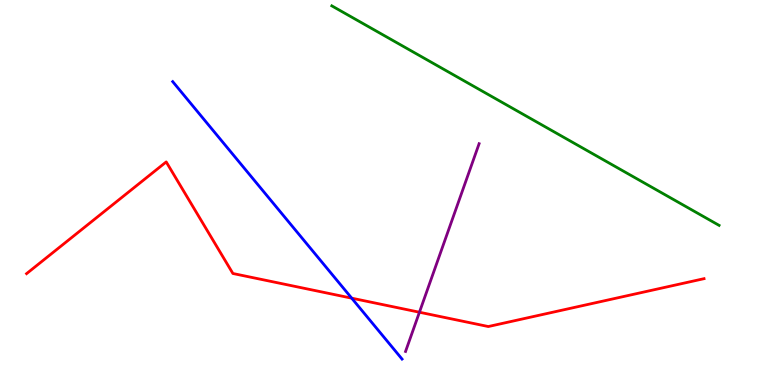[{'lines': ['blue', 'red'], 'intersections': [{'x': 4.54, 'y': 2.26}]}, {'lines': ['green', 'red'], 'intersections': []}, {'lines': ['purple', 'red'], 'intersections': [{'x': 5.41, 'y': 1.89}]}, {'lines': ['blue', 'green'], 'intersections': []}, {'lines': ['blue', 'purple'], 'intersections': []}, {'lines': ['green', 'purple'], 'intersections': []}]